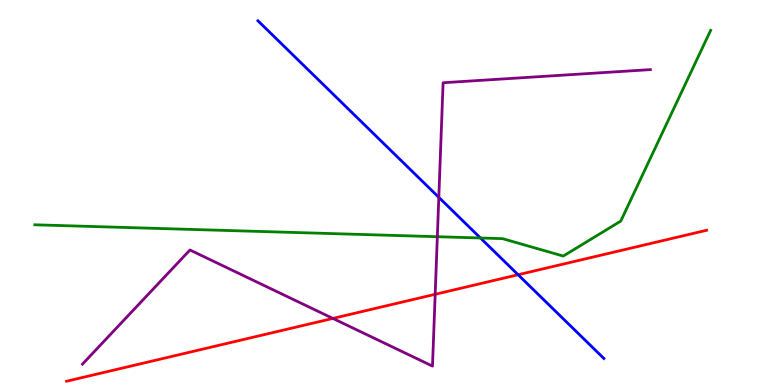[{'lines': ['blue', 'red'], 'intersections': [{'x': 6.69, 'y': 2.86}]}, {'lines': ['green', 'red'], 'intersections': []}, {'lines': ['purple', 'red'], 'intersections': [{'x': 4.3, 'y': 1.73}, {'x': 5.62, 'y': 2.36}]}, {'lines': ['blue', 'green'], 'intersections': [{'x': 6.2, 'y': 3.82}]}, {'lines': ['blue', 'purple'], 'intersections': [{'x': 5.66, 'y': 4.87}]}, {'lines': ['green', 'purple'], 'intersections': [{'x': 5.64, 'y': 3.85}]}]